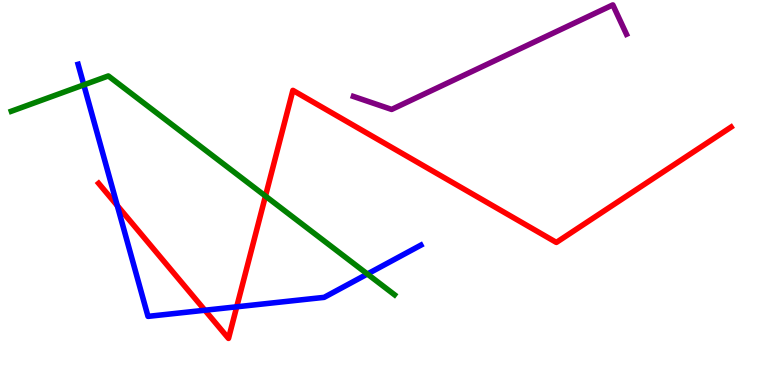[{'lines': ['blue', 'red'], 'intersections': [{'x': 1.51, 'y': 4.66}, {'x': 2.64, 'y': 1.94}, {'x': 3.05, 'y': 2.03}]}, {'lines': ['green', 'red'], 'intersections': [{'x': 3.43, 'y': 4.91}]}, {'lines': ['purple', 'red'], 'intersections': []}, {'lines': ['blue', 'green'], 'intersections': [{'x': 1.08, 'y': 7.8}, {'x': 4.74, 'y': 2.88}]}, {'lines': ['blue', 'purple'], 'intersections': []}, {'lines': ['green', 'purple'], 'intersections': []}]